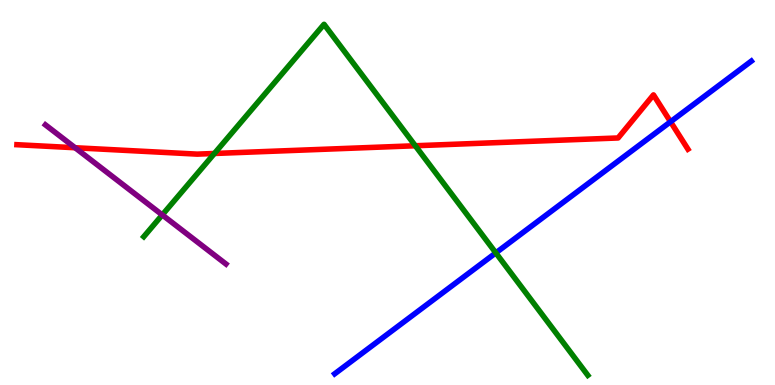[{'lines': ['blue', 'red'], 'intersections': [{'x': 8.65, 'y': 6.84}]}, {'lines': ['green', 'red'], 'intersections': [{'x': 2.77, 'y': 6.01}, {'x': 5.36, 'y': 6.21}]}, {'lines': ['purple', 'red'], 'intersections': [{'x': 0.969, 'y': 6.16}]}, {'lines': ['blue', 'green'], 'intersections': [{'x': 6.4, 'y': 3.43}]}, {'lines': ['blue', 'purple'], 'intersections': []}, {'lines': ['green', 'purple'], 'intersections': [{'x': 2.09, 'y': 4.42}]}]